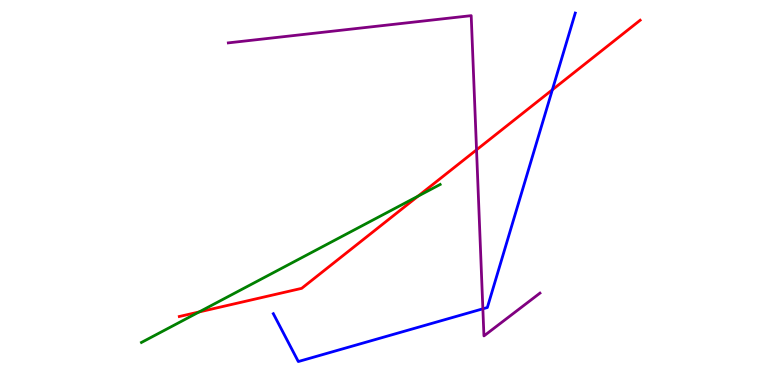[{'lines': ['blue', 'red'], 'intersections': [{'x': 7.13, 'y': 7.67}]}, {'lines': ['green', 'red'], 'intersections': [{'x': 2.57, 'y': 1.9}, {'x': 5.39, 'y': 4.9}]}, {'lines': ['purple', 'red'], 'intersections': [{'x': 6.15, 'y': 6.11}]}, {'lines': ['blue', 'green'], 'intersections': []}, {'lines': ['blue', 'purple'], 'intersections': [{'x': 6.23, 'y': 1.98}]}, {'lines': ['green', 'purple'], 'intersections': []}]